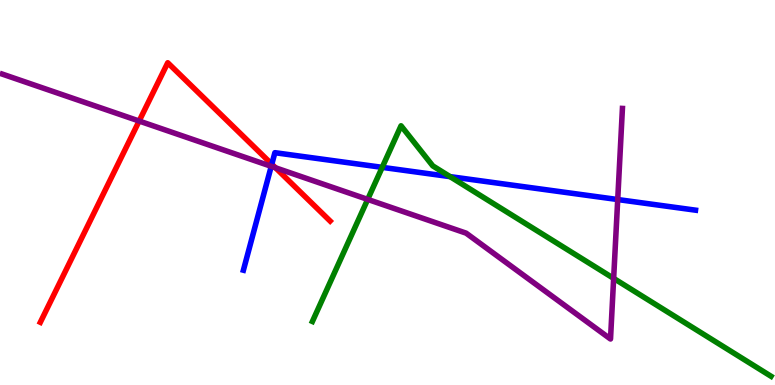[{'lines': ['blue', 'red'], 'intersections': [{'x': 3.51, 'y': 5.74}]}, {'lines': ['green', 'red'], 'intersections': []}, {'lines': ['purple', 'red'], 'intersections': [{'x': 1.8, 'y': 6.86}, {'x': 3.55, 'y': 5.64}]}, {'lines': ['blue', 'green'], 'intersections': [{'x': 4.93, 'y': 5.65}, {'x': 5.81, 'y': 5.41}]}, {'lines': ['blue', 'purple'], 'intersections': [{'x': 3.5, 'y': 5.68}, {'x': 7.97, 'y': 4.82}]}, {'lines': ['green', 'purple'], 'intersections': [{'x': 4.74, 'y': 4.82}, {'x': 7.92, 'y': 2.77}]}]